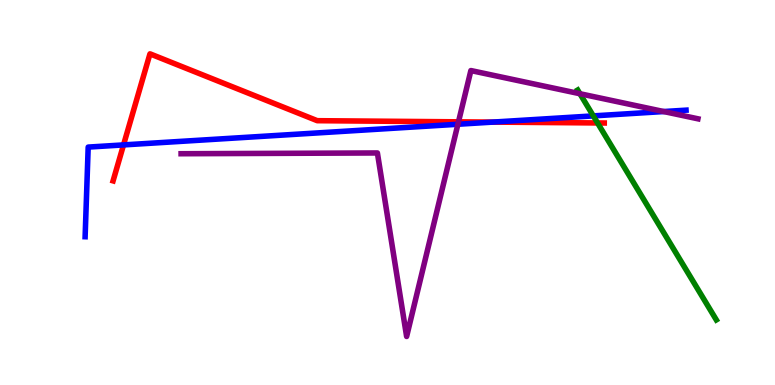[{'lines': ['blue', 'red'], 'intersections': [{'x': 1.59, 'y': 6.24}, {'x': 6.36, 'y': 6.83}]}, {'lines': ['green', 'red'], 'intersections': [{'x': 7.71, 'y': 6.81}]}, {'lines': ['purple', 'red'], 'intersections': [{'x': 5.92, 'y': 6.84}]}, {'lines': ['blue', 'green'], 'intersections': [{'x': 7.66, 'y': 6.99}]}, {'lines': ['blue', 'purple'], 'intersections': [{'x': 5.91, 'y': 6.77}, {'x': 8.56, 'y': 7.1}]}, {'lines': ['green', 'purple'], 'intersections': [{'x': 7.48, 'y': 7.57}]}]